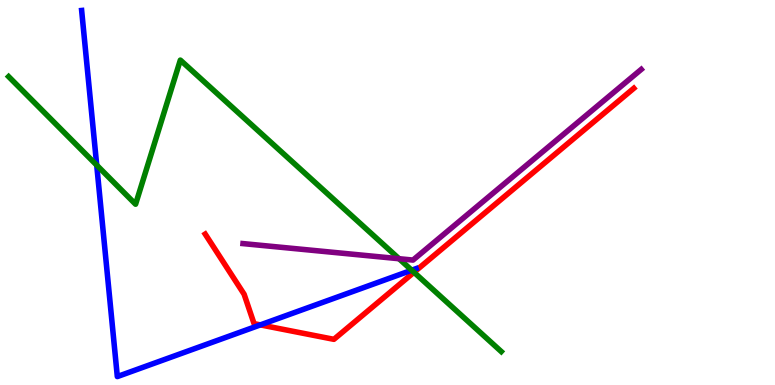[{'lines': ['blue', 'red'], 'intersections': [{'x': 3.36, 'y': 1.56}]}, {'lines': ['green', 'red'], 'intersections': [{'x': 5.34, 'y': 2.93}]}, {'lines': ['purple', 'red'], 'intersections': []}, {'lines': ['blue', 'green'], 'intersections': [{'x': 1.25, 'y': 5.71}, {'x': 5.31, 'y': 2.98}]}, {'lines': ['blue', 'purple'], 'intersections': []}, {'lines': ['green', 'purple'], 'intersections': [{'x': 5.15, 'y': 3.28}]}]